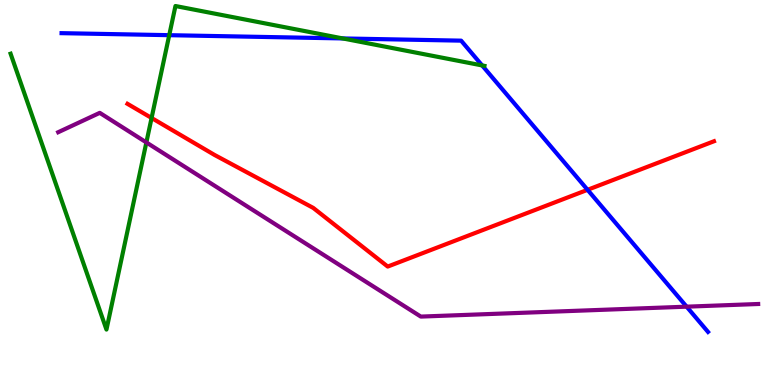[{'lines': ['blue', 'red'], 'intersections': [{'x': 7.58, 'y': 5.07}]}, {'lines': ['green', 'red'], 'intersections': [{'x': 1.96, 'y': 6.94}]}, {'lines': ['purple', 'red'], 'intersections': []}, {'lines': ['blue', 'green'], 'intersections': [{'x': 2.18, 'y': 9.09}, {'x': 4.42, 'y': 9.0}, {'x': 6.22, 'y': 8.3}]}, {'lines': ['blue', 'purple'], 'intersections': [{'x': 8.86, 'y': 2.03}]}, {'lines': ['green', 'purple'], 'intersections': [{'x': 1.89, 'y': 6.3}]}]